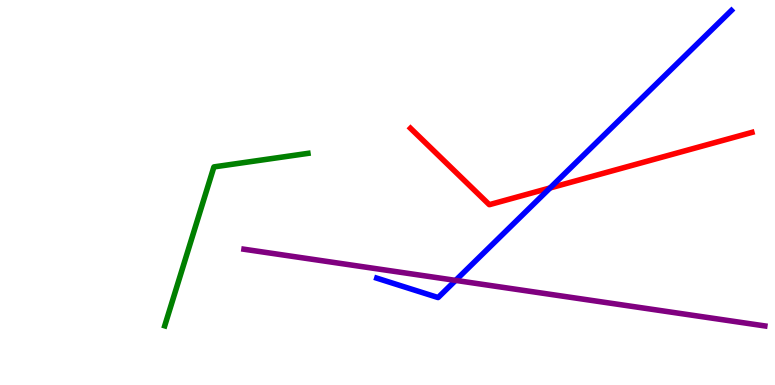[{'lines': ['blue', 'red'], 'intersections': [{'x': 7.1, 'y': 5.12}]}, {'lines': ['green', 'red'], 'intersections': []}, {'lines': ['purple', 'red'], 'intersections': []}, {'lines': ['blue', 'green'], 'intersections': []}, {'lines': ['blue', 'purple'], 'intersections': [{'x': 5.88, 'y': 2.72}]}, {'lines': ['green', 'purple'], 'intersections': []}]